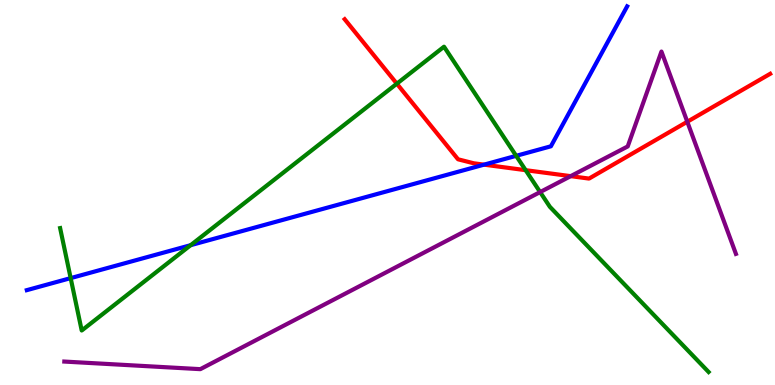[{'lines': ['blue', 'red'], 'intersections': [{'x': 6.25, 'y': 5.72}]}, {'lines': ['green', 'red'], 'intersections': [{'x': 5.12, 'y': 7.83}, {'x': 6.78, 'y': 5.58}]}, {'lines': ['purple', 'red'], 'intersections': [{'x': 7.36, 'y': 5.42}, {'x': 8.87, 'y': 6.84}]}, {'lines': ['blue', 'green'], 'intersections': [{'x': 0.912, 'y': 2.78}, {'x': 2.46, 'y': 3.63}, {'x': 6.66, 'y': 5.95}]}, {'lines': ['blue', 'purple'], 'intersections': []}, {'lines': ['green', 'purple'], 'intersections': [{'x': 6.97, 'y': 5.01}]}]